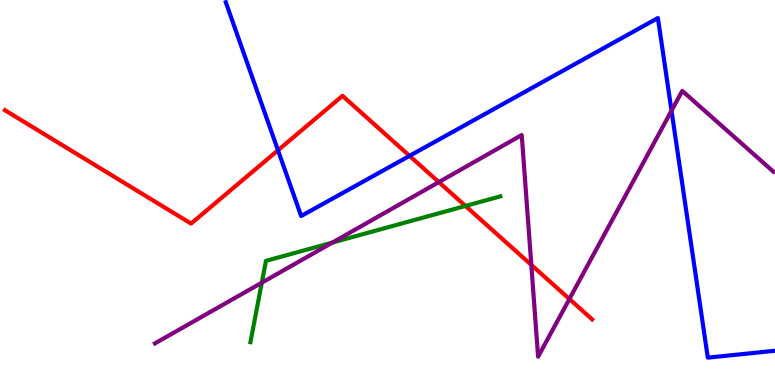[{'lines': ['blue', 'red'], 'intersections': [{'x': 3.59, 'y': 6.1}, {'x': 5.28, 'y': 5.95}]}, {'lines': ['green', 'red'], 'intersections': [{'x': 6.01, 'y': 4.65}]}, {'lines': ['purple', 'red'], 'intersections': [{'x': 5.66, 'y': 5.27}, {'x': 6.86, 'y': 3.12}, {'x': 7.35, 'y': 2.23}]}, {'lines': ['blue', 'green'], 'intersections': []}, {'lines': ['blue', 'purple'], 'intersections': [{'x': 8.66, 'y': 7.12}]}, {'lines': ['green', 'purple'], 'intersections': [{'x': 3.38, 'y': 2.66}, {'x': 4.29, 'y': 3.7}]}]